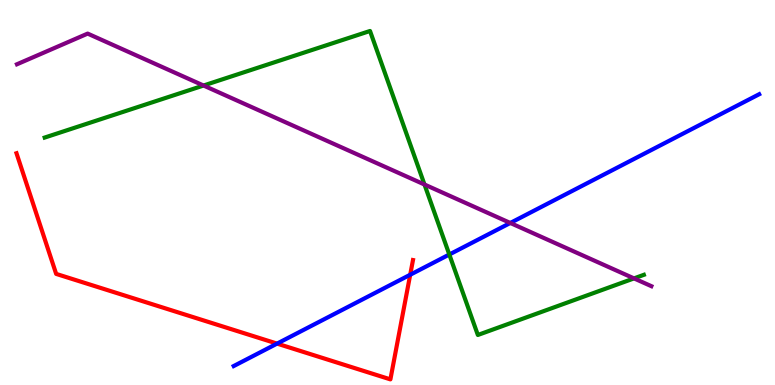[{'lines': ['blue', 'red'], 'intersections': [{'x': 3.58, 'y': 1.08}, {'x': 5.29, 'y': 2.86}]}, {'lines': ['green', 'red'], 'intersections': []}, {'lines': ['purple', 'red'], 'intersections': []}, {'lines': ['blue', 'green'], 'intersections': [{'x': 5.8, 'y': 3.39}]}, {'lines': ['blue', 'purple'], 'intersections': [{'x': 6.58, 'y': 4.21}]}, {'lines': ['green', 'purple'], 'intersections': [{'x': 2.63, 'y': 7.78}, {'x': 5.48, 'y': 5.21}, {'x': 8.18, 'y': 2.77}]}]